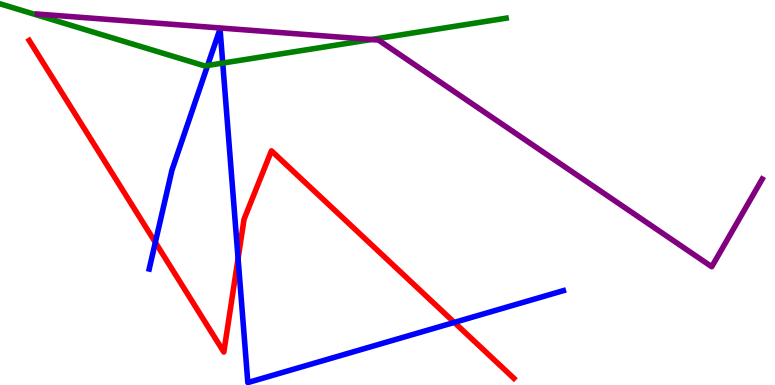[{'lines': ['blue', 'red'], 'intersections': [{'x': 2.0, 'y': 3.7}, {'x': 3.07, 'y': 3.29}, {'x': 5.86, 'y': 1.63}]}, {'lines': ['green', 'red'], 'intersections': []}, {'lines': ['purple', 'red'], 'intersections': []}, {'lines': ['blue', 'green'], 'intersections': [{'x': 2.68, 'y': 8.3}, {'x': 2.87, 'y': 8.36}]}, {'lines': ['blue', 'purple'], 'intersections': []}, {'lines': ['green', 'purple'], 'intersections': [{'x': 4.79, 'y': 8.97}]}]